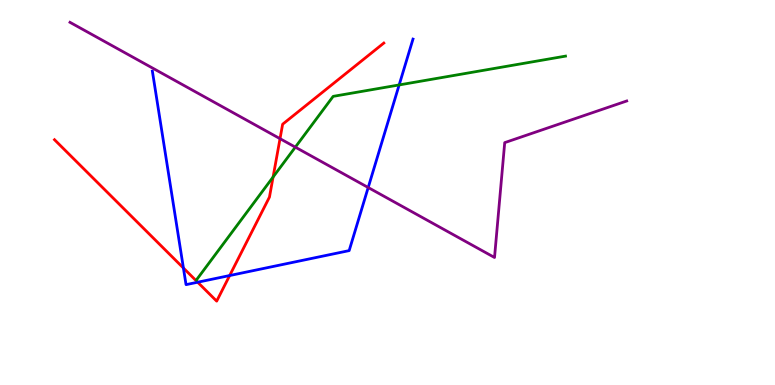[{'lines': ['blue', 'red'], 'intersections': [{'x': 2.37, 'y': 3.04}, {'x': 2.55, 'y': 2.67}, {'x': 2.96, 'y': 2.84}]}, {'lines': ['green', 'red'], 'intersections': [{'x': 3.52, 'y': 5.4}]}, {'lines': ['purple', 'red'], 'intersections': [{'x': 3.61, 'y': 6.4}]}, {'lines': ['blue', 'green'], 'intersections': [{'x': 5.15, 'y': 7.79}]}, {'lines': ['blue', 'purple'], 'intersections': [{'x': 4.75, 'y': 5.13}]}, {'lines': ['green', 'purple'], 'intersections': [{'x': 3.81, 'y': 6.18}]}]